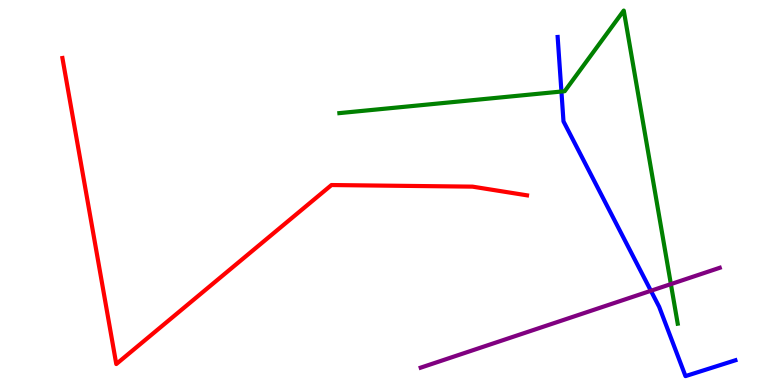[{'lines': ['blue', 'red'], 'intersections': []}, {'lines': ['green', 'red'], 'intersections': []}, {'lines': ['purple', 'red'], 'intersections': []}, {'lines': ['blue', 'green'], 'intersections': [{'x': 7.24, 'y': 7.62}]}, {'lines': ['blue', 'purple'], 'intersections': [{'x': 8.4, 'y': 2.45}]}, {'lines': ['green', 'purple'], 'intersections': [{'x': 8.66, 'y': 2.62}]}]